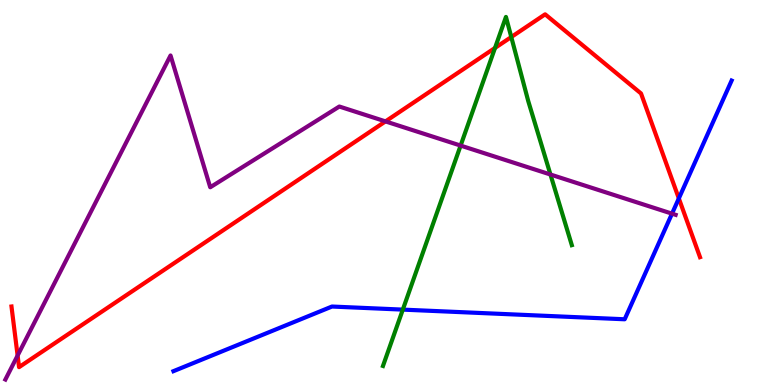[{'lines': ['blue', 'red'], 'intersections': [{'x': 8.76, 'y': 4.85}]}, {'lines': ['green', 'red'], 'intersections': [{'x': 6.39, 'y': 8.76}, {'x': 6.6, 'y': 9.04}]}, {'lines': ['purple', 'red'], 'intersections': [{'x': 0.227, 'y': 0.765}, {'x': 4.97, 'y': 6.85}]}, {'lines': ['blue', 'green'], 'intersections': [{'x': 5.2, 'y': 1.96}]}, {'lines': ['blue', 'purple'], 'intersections': [{'x': 8.67, 'y': 4.45}]}, {'lines': ['green', 'purple'], 'intersections': [{'x': 5.94, 'y': 6.22}, {'x': 7.1, 'y': 5.47}]}]